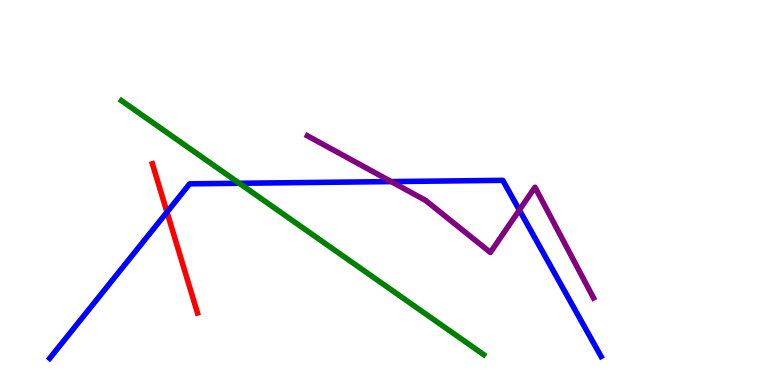[{'lines': ['blue', 'red'], 'intersections': [{'x': 2.15, 'y': 4.49}]}, {'lines': ['green', 'red'], 'intersections': []}, {'lines': ['purple', 'red'], 'intersections': []}, {'lines': ['blue', 'green'], 'intersections': [{'x': 3.09, 'y': 5.24}]}, {'lines': ['blue', 'purple'], 'intersections': [{'x': 5.05, 'y': 5.28}, {'x': 6.7, 'y': 4.54}]}, {'lines': ['green', 'purple'], 'intersections': []}]